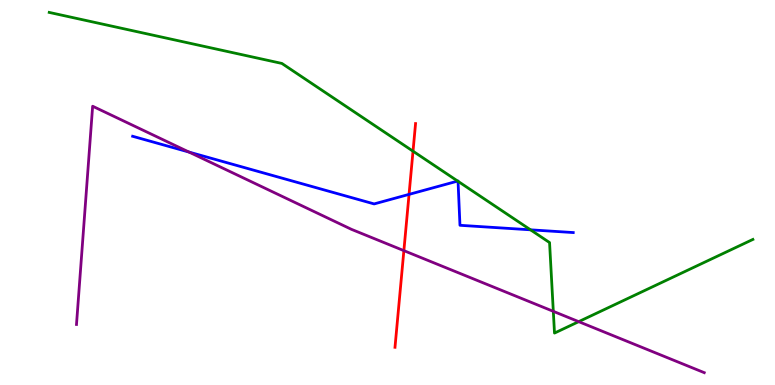[{'lines': ['blue', 'red'], 'intersections': [{'x': 5.28, 'y': 4.95}]}, {'lines': ['green', 'red'], 'intersections': [{'x': 5.33, 'y': 6.07}]}, {'lines': ['purple', 'red'], 'intersections': [{'x': 5.21, 'y': 3.49}]}, {'lines': ['blue', 'green'], 'intersections': [{'x': 5.91, 'y': 5.3}, {'x': 5.91, 'y': 5.29}, {'x': 6.85, 'y': 4.03}]}, {'lines': ['blue', 'purple'], 'intersections': [{'x': 2.44, 'y': 6.05}]}, {'lines': ['green', 'purple'], 'intersections': [{'x': 7.14, 'y': 1.91}, {'x': 7.47, 'y': 1.65}]}]